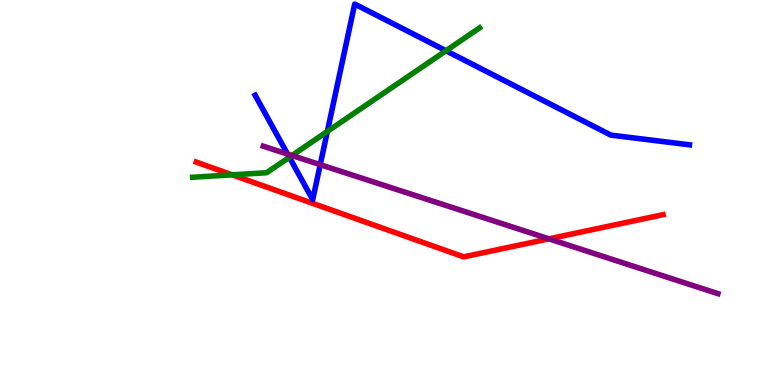[{'lines': ['blue', 'red'], 'intersections': []}, {'lines': ['green', 'red'], 'intersections': [{'x': 3.0, 'y': 5.46}]}, {'lines': ['purple', 'red'], 'intersections': [{'x': 7.08, 'y': 3.8}]}, {'lines': ['blue', 'green'], 'intersections': [{'x': 3.73, 'y': 5.91}, {'x': 4.22, 'y': 6.59}, {'x': 5.75, 'y': 8.68}]}, {'lines': ['blue', 'purple'], 'intersections': [{'x': 3.71, 'y': 6.0}, {'x': 4.13, 'y': 5.72}]}, {'lines': ['green', 'purple'], 'intersections': [{'x': 3.77, 'y': 5.96}]}]